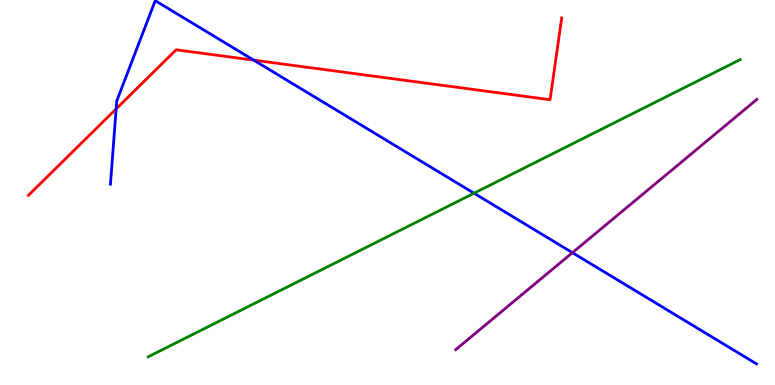[{'lines': ['blue', 'red'], 'intersections': [{'x': 1.5, 'y': 7.17}, {'x': 3.27, 'y': 8.44}]}, {'lines': ['green', 'red'], 'intersections': []}, {'lines': ['purple', 'red'], 'intersections': []}, {'lines': ['blue', 'green'], 'intersections': [{'x': 6.12, 'y': 4.98}]}, {'lines': ['blue', 'purple'], 'intersections': [{'x': 7.39, 'y': 3.44}]}, {'lines': ['green', 'purple'], 'intersections': []}]